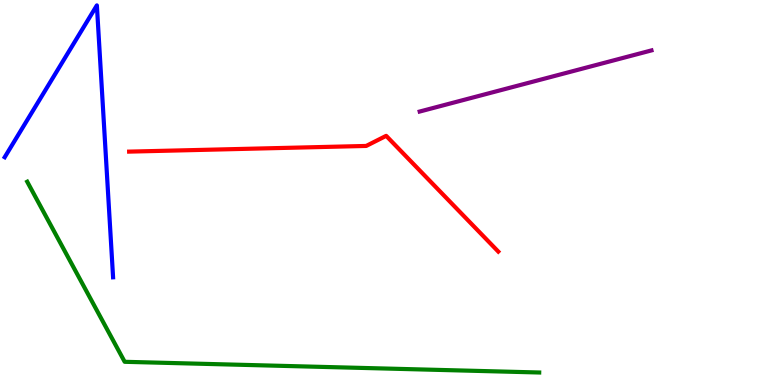[{'lines': ['blue', 'red'], 'intersections': []}, {'lines': ['green', 'red'], 'intersections': []}, {'lines': ['purple', 'red'], 'intersections': []}, {'lines': ['blue', 'green'], 'intersections': []}, {'lines': ['blue', 'purple'], 'intersections': []}, {'lines': ['green', 'purple'], 'intersections': []}]